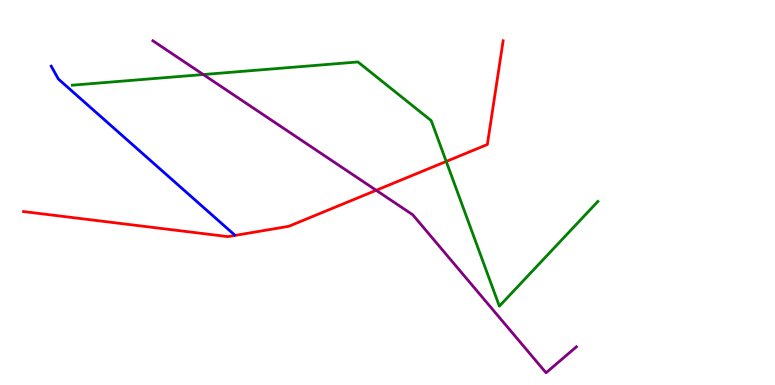[{'lines': ['blue', 'red'], 'intersections': []}, {'lines': ['green', 'red'], 'intersections': [{'x': 5.76, 'y': 5.81}]}, {'lines': ['purple', 'red'], 'intersections': [{'x': 4.85, 'y': 5.06}]}, {'lines': ['blue', 'green'], 'intersections': []}, {'lines': ['blue', 'purple'], 'intersections': []}, {'lines': ['green', 'purple'], 'intersections': [{'x': 2.62, 'y': 8.06}]}]